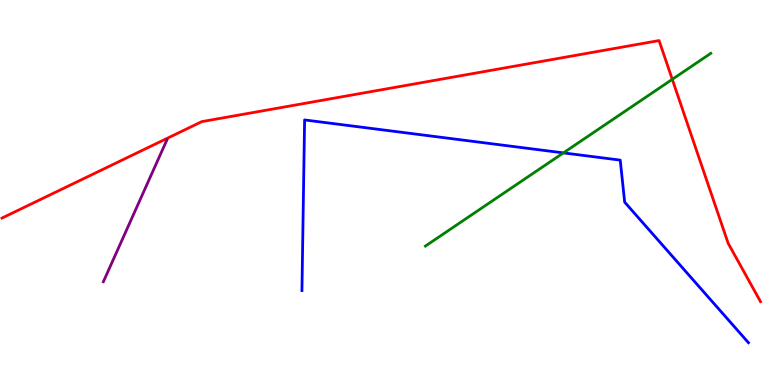[{'lines': ['blue', 'red'], 'intersections': []}, {'lines': ['green', 'red'], 'intersections': [{'x': 8.67, 'y': 7.94}]}, {'lines': ['purple', 'red'], 'intersections': []}, {'lines': ['blue', 'green'], 'intersections': [{'x': 7.27, 'y': 6.03}]}, {'lines': ['blue', 'purple'], 'intersections': []}, {'lines': ['green', 'purple'], 'intersections': []}]